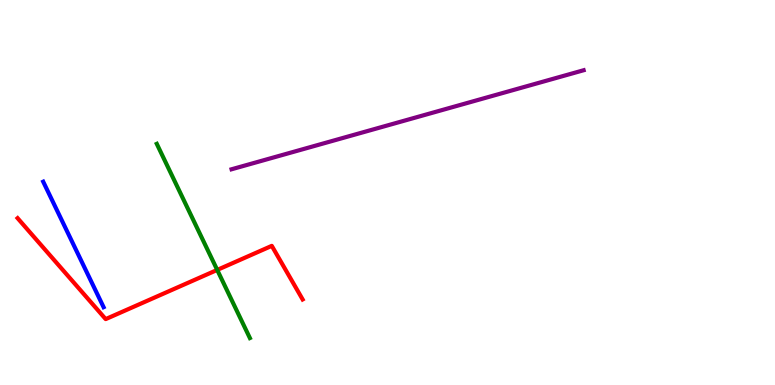[{'lines': ['blue', 'red'], 'intersections': []}, {'lines': ['green', 'red'], 'intersections': [{'x': 2.8, 'y': 2.99}]}, {'lines': ['purple', 'red'], 'intersections': []}, {'lines': ['blue', 'green'], 'intersections': []}, {'lines': ['blue', 'purple'], 'intersections': []}, {'lines': ['green', 'purple'], 'intersections': []}]